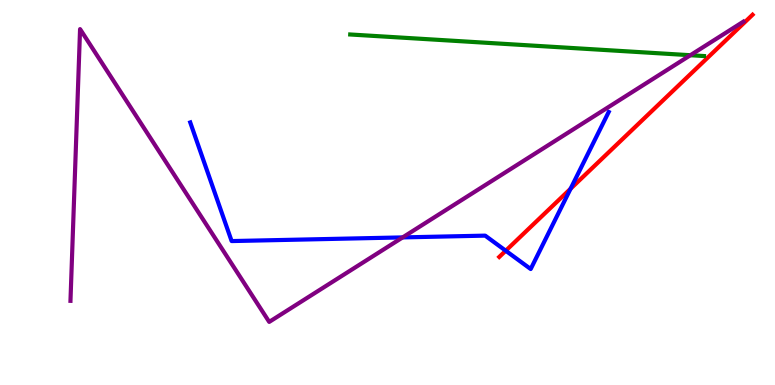[{'lines': ['blue', 'red'], 'intersections': [{'x': 6.53, 'y': 3.49}, {'x': 7.36, 'y': 5.1}]}, {'lines': ['green', 'red'], 'intersections': []}, {'lines': ['purple', 'red'], 'intersections': []}, {'lines': ['blue', 'green'], 'intersections': []}, {'lines': ['blue', 'purple'], 'intersections': [{'x': 5.2, 'y': 3.83}]}, {'lines': ['green', 'purple'], 'intersections': [{'x': 8.91, 'y': 8.57}]}]